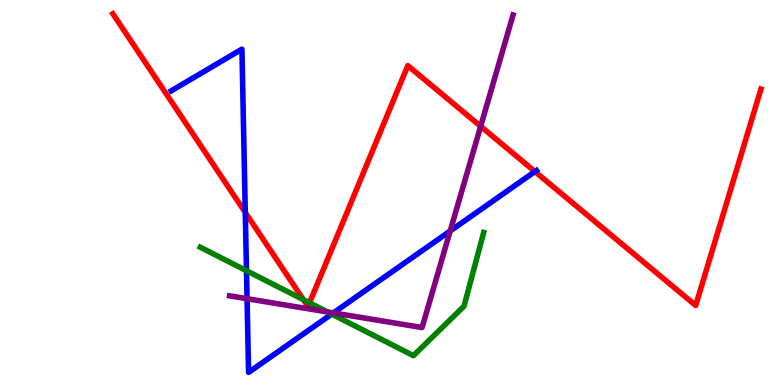[{'lines': ['blue', 'red'], 'intersections': [{'x': 3.17, 'y': 4.48}, {'x': 6.9, 'y': 5.54}]}, {'lines': ['green', 'red'], 'intersections': [{'x': 3.91, 'y': 2.22}, {'x': 3.99, 'y': 2.13}]}, {'lines': ['purple', 'red'], 'intersections': [{'x': 6.2, 'y': 6.72}]}, {'lines': ['blue', 'green'], 'intersections': [{'x': 3.18, 'y': 2.97}, {'x': 4.28, 'y': 1.84}]}, {'lines': ['blue', 'purple'], 'intersections': [{'x': 3.19, 'y': 2.24}, {'x': 4.3, 'y': 1.87}, {'x': 5.81, 'y': 4.0}]}, {'lines': ['green', 'purple'], 'intersections': [{'x': 4.23, 'y': 1.9}]}]